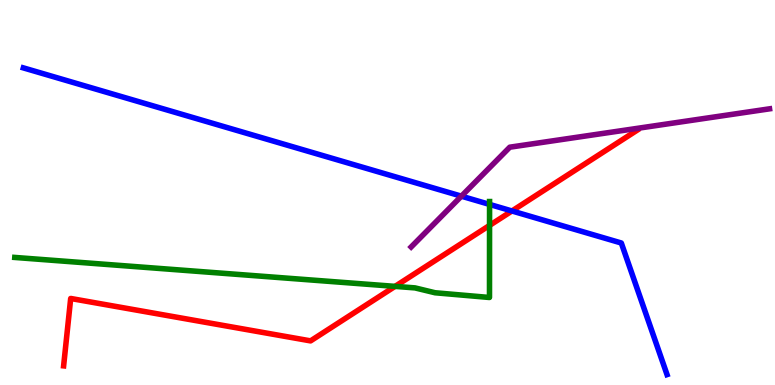[{'lines': ['blue', 'red'], 'intersections': [{'x': 6.61, 'y': 4.52}]}, {'lines': ['green', 'red'], 'intersections': [{'x': 5.1, 'y': 2.56}, {'x': 6.32, 'y': 4.14}]}, {'lines': ['purple', 'red'], 'intersections': []}, {'lines': ['blue', 'green'], 'intersections': [{'x': 6.32, 'y': 4.69}]}, {'lines': ['blue', 'purple'], 'intersections': [{'x': 5.95, 'y': 4.9}]}, {'lines': ['green', 'purple'], 'intersections': []}]